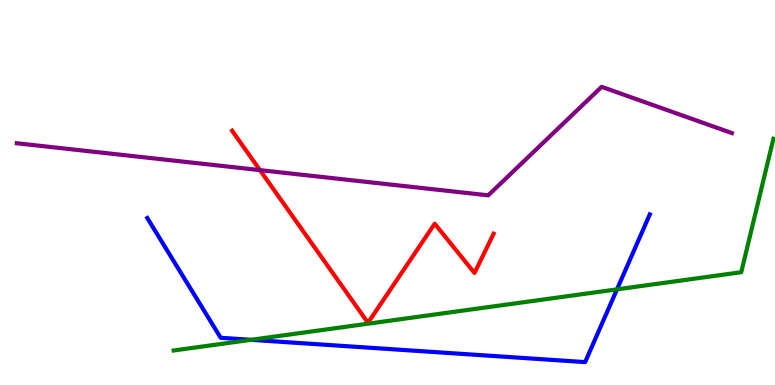[{'lines': ['blue', 'red'], 'intersections': []}, {'lines': ['green', 'red'], 'intersections': []}, {'lines': ['purple', 'red'], 'intersections': [{'x': 3.35, 'y': 5.58}]}, {'lines': ['blue', 'green'], 'intersections': [{'x': 3.24, 'y': 1.17}, {'x': 7.96, 'y': 2.48}]}, {'lines': ['blue', 'purple'], 'intersections': []}, {'lines': ['green', 'purple'], 'intersections': []}]